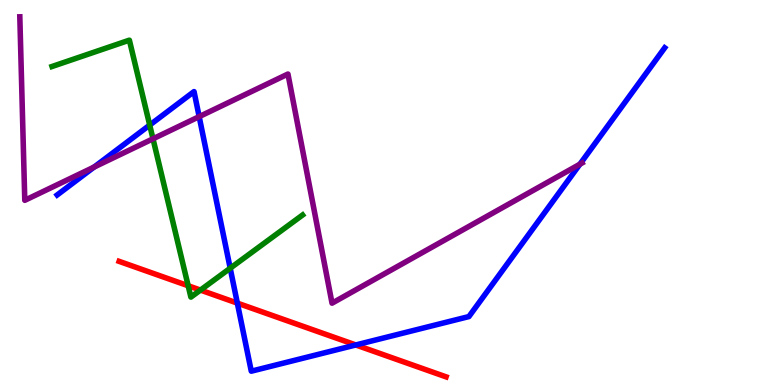[{'lines': ['blue', 'red'], 'intersections': [{'x': 3.06, 'y': 2.13}, {'x': 4.59, 'y': 1.04}]}, {'lines': ['green', 'red'], 'intersections': [{'x': 2.43, 'y': 2.58}, {'x': 2.59, 'y': 2.47}]}, {'lines': ['purple', 'red'], 'intersections': []}, {'lines': ['blue', 'green'], 'intersections': [{'x': 1.93, 'y': 6.75}, {'x': 2.97, 'y': 3.03}]}, {'lines': ['blue', 'purple'], 'intersections': [{'x': 1.21, 'y': 5.66}, {'x': 2.57, 'y': 6.97}, {'x': 7.48, 'y': 5.74}]}, {'lines': ['green', 'purple'], 'intersections': [{'x': 1.97, 'y': 6.39}]}]